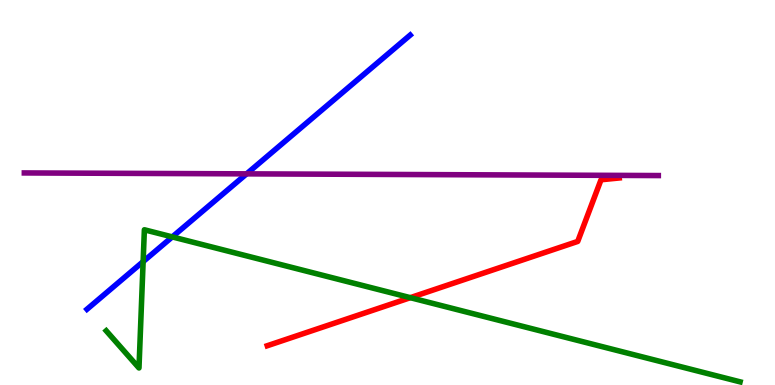[{'lines': ['blue', 'red'], 'intersections': []}, {'lines': ['green', 'red'], 'intersections': [{'x': 5.29, 'y': 2.27}]}, {'lines': ['purple', 'red'], 'intersections': []}, {'lines': ['blue', 'green'], 'intersections': [{'x': 1.85, 'y': 3.2}, {'x': 2.22, 'y': 3.85}]}, {'lines': ['blue', 'purple'], 'intersections': [{'x': 3.18, 'y': 5.48}]}, {'lines': ['green', 'purple'], 'intersections': []}]